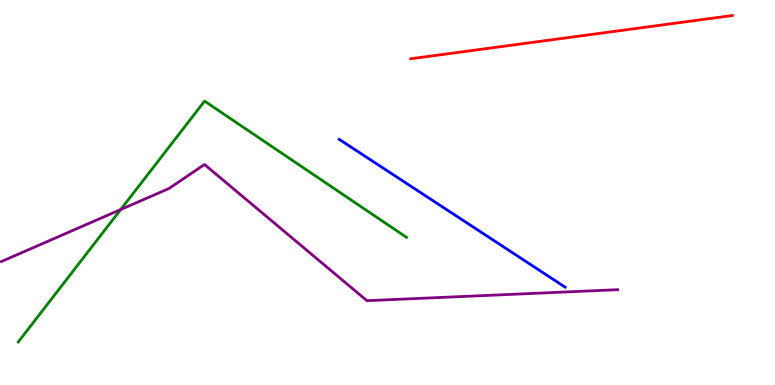[{'lines': ['blue', 'red'], 'intersections': []}, {'lines': ['green', 'red'], 'intersections': []}, {'lines': ['purple', 'red'], 'intersections': []}, {'lines': ['blue', 'green'], 'intersections': []}, {'lines': ['blue', 'purple'], 'intersections': []}, {'lines': ['green', 'purple'], 'intersections': [{'x': 1.56, 'y': 4.56}]}]